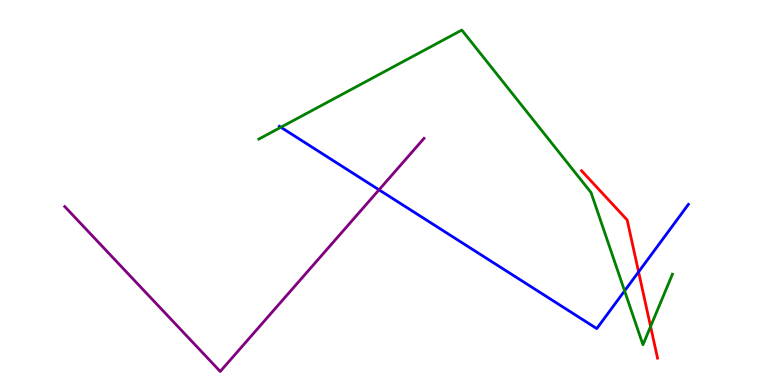[{'lines': ['blue', 'red'], 'intersections': [{'x': 8.24, 'y': 2.94}]}, {'lines': ['green', 'red'], 'intersections': [{'x': 8.39, 'y': 1.52}]}, {'lines': ['purple', 'red'], 'intersections': []}, {'lines': ['blue', 'green'], 'intersections': [{'x': 3.62, 'y': 6.69}, {'x': 8.06, 'y': 2.44}]}, {'lines': ['blue', 'purple'], 'intersections': [{'x': 4.89, 'y': 5.07}]}, {'lines': ['green', 'purple'], 'intersections': []}]